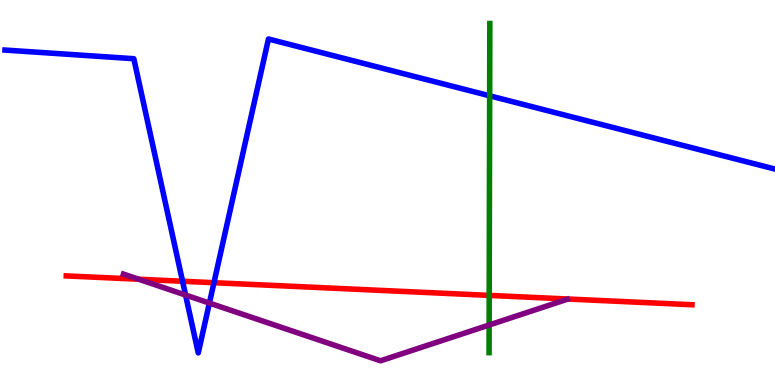[{'lines': ['blue', 'red'], 'intersections': [{'x': 2.36, 'y': 2.69}, {'x': 2.76, 'y': 2.66}]}, {'lines': ['green', 'red'], 'intersections': [{'x': 6.31, 'y': 2.33}]}, {'lines': ['purple', 'red'], 'intersections': [{'x': 1.79, 'y': 2.75}]}, {'lines': ['blue', 'green'], 'intersections': [{'x': 6.32, 'y': 7.51}]}, {'lines': ['blue', 'purple'], 'intersections': [{'x': 2.39, 'y': 2.34}, {'x': 2.7, 'y': 2.13}]}, {'lines': ['green', 'purple'], 'intersections': [{'x': 6.31, 'y': 1.56}]}]